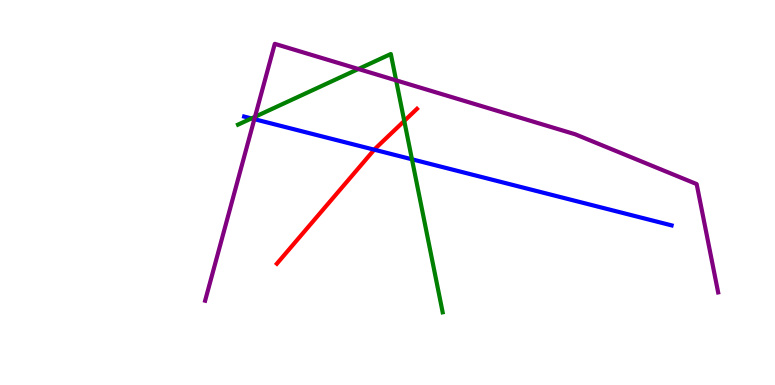[{'lines': ['blue', 'red'], 'intersections': [{'x': 4.83, 'y': 6.11}]}, {'lines': ['green', 'red'], 'intersections': [{'x': 5.22, 'y': 6.86}]}, {'lines': ['purple', 'red'], 'intersections': []}, {'lines': ['blue', 'green'], 'intersections': [{'x': 3.24, 'y': 6.92}, {'x': 5.32, 'y': 5.86}]}, {'lines': ['blue', 'purple'], 'intersections': [{'x': 3.28, 'y': 6.9}]}, {'lines': ['green', 'purple'], 'intersections': [{'x': 3.29, 'y': 6.97}, {'x': 4.62, 'y': 8.21}, {'x': 5.11, 'y': 7.91}]}]